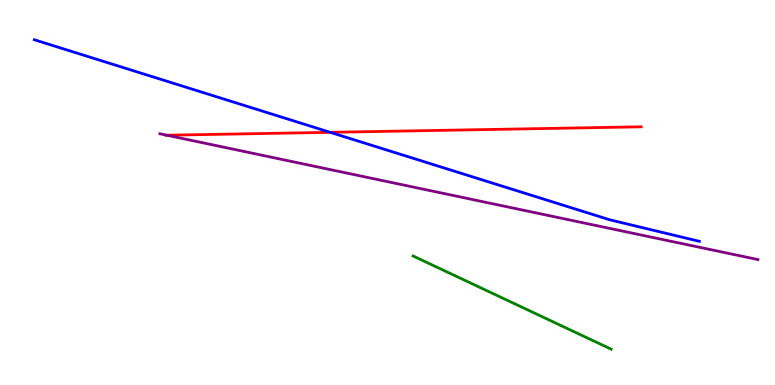[{'lines': ['blue', 'red'], 'intersections': [{'x': 4.26, 'y': 6.56}]}, {'lines': ['green', 'red'], 'intersections': []}, {'lines': ['purple', 'red'], 'intersections': [{'x': 2.15, 'y': 6.49}]}, {'lines': ['blue', 'green'], 'intersections': []}, {'lines': ['blue', 'purple'], 'intersections': []}, {'lines': ['green', 'purple'], 'intersections': []}]